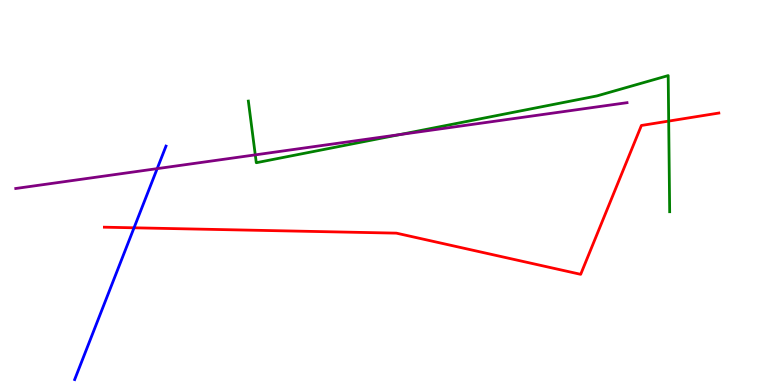[{'lines': ['blue', 'red'], 'intersections': [{'x': 1.73, 'y': 4.08}]}, {'lines': ['green', 'red'], 'intersections': [{'x': 8.63, 'y': 6.85}]}, {'lines': ['purple', 'red'], 'intersections': []}, {'lines': ['blue', 'green'], 'intersections': []}, {'lines': ['blue', 'purple'], 'intersections': [{'x': 2.03, 'y': 5.62}]}, {'lines': ['green', 'purple'], 'intersections': [{'x': 3.29, 'y': 5.98}, {'x': 5.16, 'y': 6.5}]}]